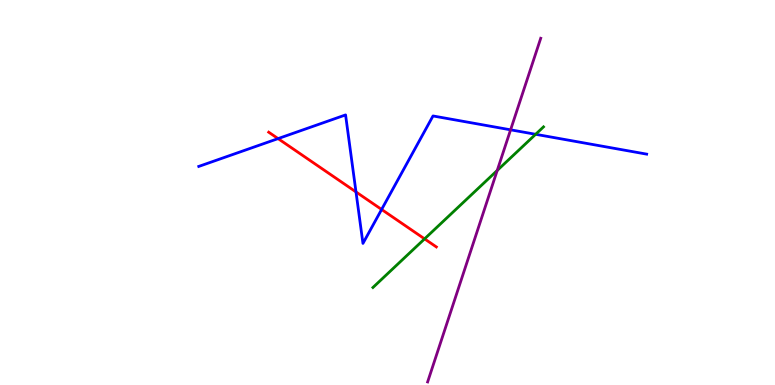[{'lines': ['blue', 'red'], 'intersections': [{'x': 3.59, 'y': 6.4}, {'x': 4.59, 'y': 5.01}, {'x': 4.92, 'y': 4.56}]}, {'lines': ['green', 'red'], 'intersections': [{'x': 5.48, 'y': 3.8}]}, {'lines': ['purple', 'red'], 'intersections': []}, {'lines': ['blue', 'green'], 'intersections': [{'x': 6.91, 'y': 6.51}]}, {'lines': ['blue', 'purple'], 'intersections': [{'x': 6.59, 'y': 6.63}]}, {'lines': ['green', 'purple'], 'intersections': [{'x': 6.42, 'y': 5.57}]}]